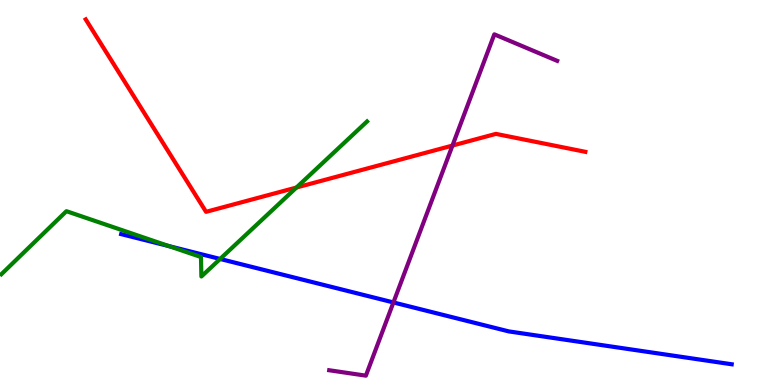[{'lines': ['blue', 'red'], 'intersections': []}, {'lines': ['green', 'red'], 'intersections': [{'x': 3.83, 'y': 5.13}]}, {'lines': ['purple', 'red'], 'intersections': [{'x': 5.84, 'y': 6.22}]}, {'lines': ['blue', 'green'], 'intersections': [{'x': 2.18, 'y': 3.61}, {'x': 2.84, 'y': 3.27}]}, {'lines': ['blue', 'purple'], 'intersections': [{'x': 5.08, 'y': 2.14}]}, {'lines': ['green', 'purple'], 'intersections': []}]